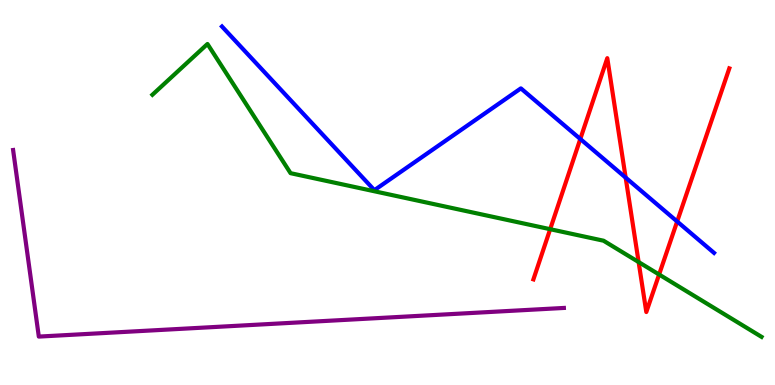[{'lines': ['blue', 'red'], 'intersections': [{'x': 7.49, 'y': 6.39}, {'x': 8.07, 'y': 5.39}, {'x': 8.74, 'y': 4.25}]}, {'lines': ['green', 'red'], 'intersections': [{'x': 7.1, 'y': 4.05}, {'x': 8.24, 'y': 3.19}, {'x': 8.5, 'y': 2.87}]}, {'lines': ['purple', 'red'], 'intersections': []}, {'lines': ['blue', 'green'], 'intersections': []}, {'lines': ['blue', 'purple'], 'intersections': []}, {'lines': ['green', 'purple'], 'intersections': []}]